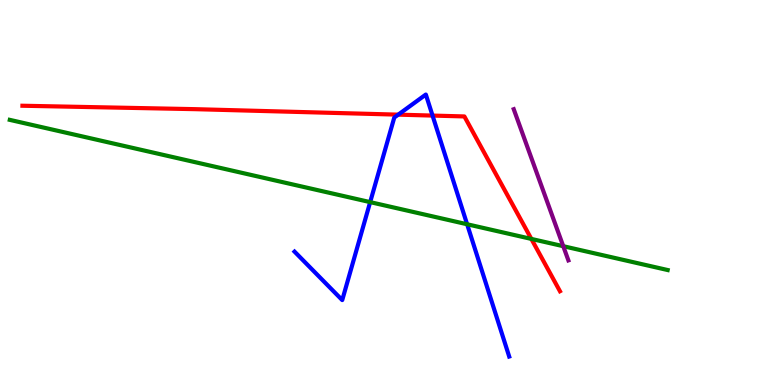[{'lines': ['blue', 'red'], 'intersections': [{'x': 5.14, 'y': 7.02}, {'x': 5.58, 'y': 7.0}]}, {'lines': ['green', 'red'], 'intersections': [{'x': 6.86, 'y': 3.79}]}, {'lines': ['purple', 'red'], 'intersections': []}, {'lines': ['blue', 'green'], 'intersections': [{'x': 4.78, 'y': 4.75}, {'x': 6.03, 'y': 4.18}]}, {'lines': ['blue', 'purple'], 'intersections': []}, {'lines': ['green', 'purple'], 'intersections': [{'x': 7.27, 'y': 3.61}]}]